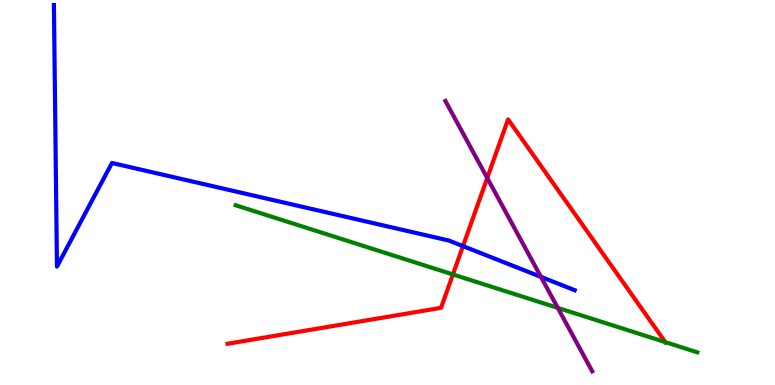[{'lines': ['blue', 'red'], 'intersections': [{'x': 5.97, 'y': 3.61}]}, {'lines': ['green', 'red'], 'intersections': [{'x': 5.84, 'y': 2.87}, {'x': 8.58, 'y': 1.11}]}, {'lines': ['purple', 'red'], 'intersections': [{'x': 6.29, 'y': 5.38}]}, {'lines': ['blue', 'green'], 'intersections': []}, {'lines': ['blue', 'purple'], 'intersections': [{'x': 6.98, 'y': 2.81}]}, {'lines': ['green', 'purple'], 'intersections': [{'x': 7.2, 'y': 2.0}]}]